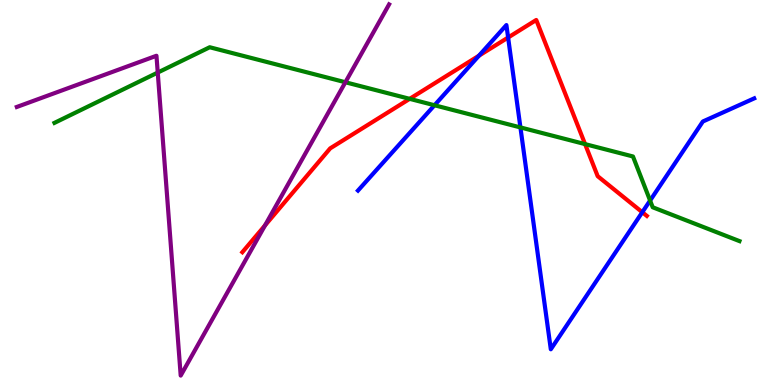[{'lines': ['blue', 'red'], 'intersections': [{'x': 6.18, 'y': 8.55}, {'x': 6.56, 'y': 9.03}, {'x': 8.29, 'y': 4.49}]}, {'lines': ['green', 'red'], 'intersections': [{'x': 5.29, 'y': 7.43}, {'x': 7.55, 'y': 6.26}]}, {'lines': ['purple', 'red'], 'intersections': [{'x': 3.42, 'y': 4.15}]}, {'lines': ['blue', 'green'], 'intersections': [{'x': 5.61, 'y': 7.27}, {'x': 6.72, 'y': 6.69}, {'x': 8.39, 'y': 4.79}]}, {'lines': ['blue', 'purple'], 'intersections': []}, {'lines': ['green', 'purple'], 'intersections': [{'x': 2.04, 'y': 8.12}, {'x': 4.46, 'y': 7.86}]}]